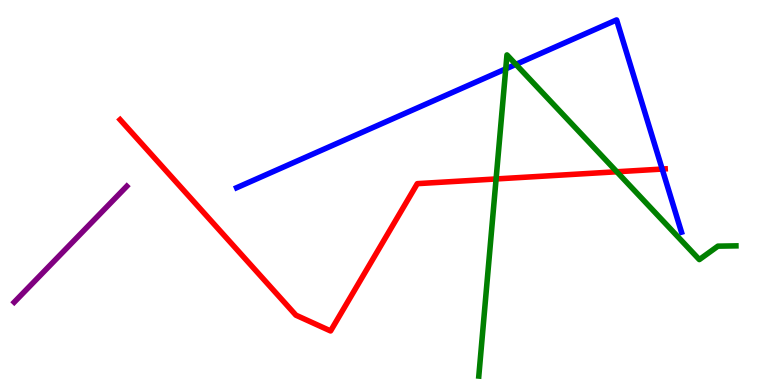[{'lines': ['blue', 'red'], 'intersections': [{'x': 8.54, 'y': 5.61}]}, {'lines': ['green', 'red'], 'intersections': [{'x': 6.4, 'y': 5.35}, {'x': 7.96, 'y': 5.54}]}, {'lines': ['purple', 'red'], 'intersections': []}, {'lines': ['blue', 'green'], 'intersections': [{'x': 6.53, 'y': 8.21}, {'x': 6.66, 'y': 8.33}]}, {'lines': ['blue', 'purple'], 'intersections': []}, {'lines': ['green', 'purple'], 'intersections': []}]